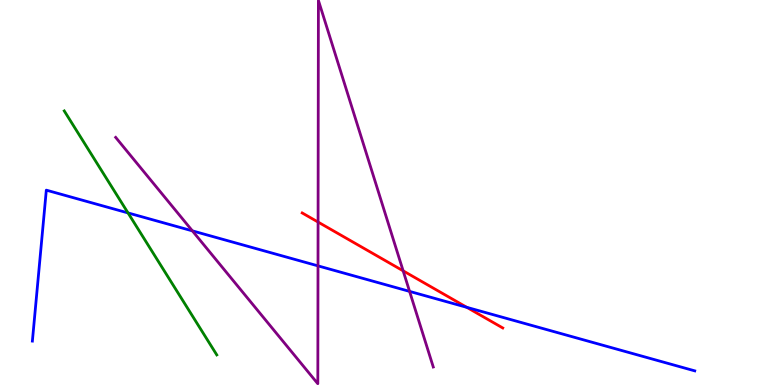[{'lines': ['blue', 'red'], 'intersections': [{'x': 6.02, 'y': 2.02}]}, {'lines': ['green', 'red'], 'intersections': []}, {'lines': ['purple', 'red'], 'intersections': [{'x': 4.1, 'y': 4.23}, {'x': 5.2, 'y': 2.97}]}, {'lines': ['blue', 'green'], 'intersections': [{'x': 1.65, 'y': 4.47}]}, {'lines': ['blue', 'purple'], 'intersections': [{'x': 2.48, 'y': 4.0}, {'x': 4.1, 'y': 3.09}, {'x': 5.28, 'y': 2.43}]}, {'lines': ['green', 'purple'], 'intersections': []}]